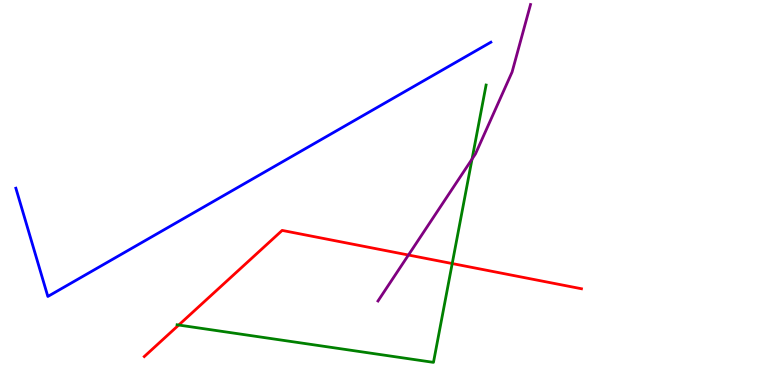[{'lines': ['blue', 'red'], 'intersections': []}, {'lines': ['green', 'red'], 'intersections': [{'x': 2.31, 'y': 1.56}, {'x': 5.84, 'y': 3.15}]}, {'lines': ['purple', 'red'], 'intersections': [{'x': 5.27, 'y': 3.38}]}, {'lines': ['blue', 'green'], 'intersections': []}, {'lines': ['blue', 'purple'], 'intersections': []}, {'lines': ['green', 'purple'], 'intersections': [{'x': 6.09, 'y': 5.87}]}]